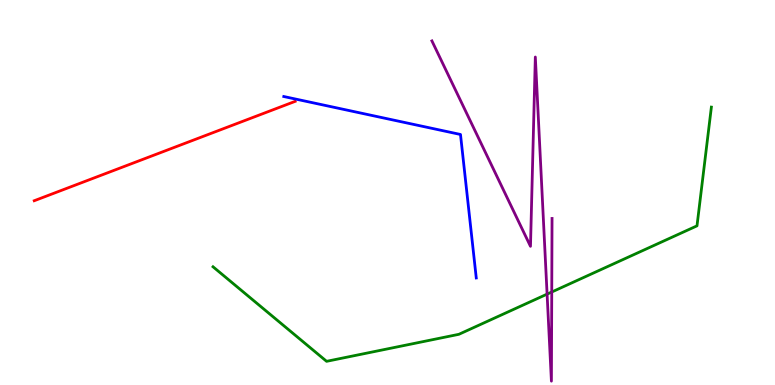[{'lines': ['blue', 'red'], 'intersections': []}, {'lines': ['green', 'red'], 'intersections': []}, {'lines': ['purple', 'red'], 'intersections': []}, {'lines': ['blue', 'green'], 'intersections': []}, {'lines': ['blue', 'purple'], 'intersections': []}, {'lines': ['green', 'purple'], 'intersections': [{'x': 7.06, 'y': 2.36}, {'x': 7.12, 'y': 2.42}]}]